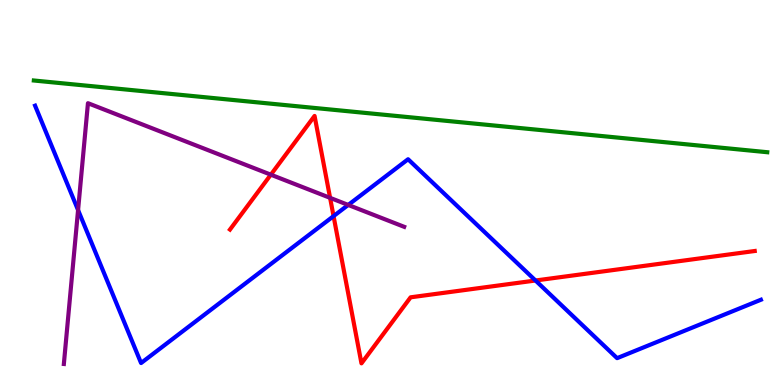[{'lines': ['blue', 'red'], 'intersections': [{'x': 4.3, 'y': 4.39}, {'x': 6.91, 'y': 2.71}]}, {'lines': ['green', 'red'], 'intersections': []}, {'lines': ['purple', 'red'], 'intersections': [{'x': 3.49, 'y': 5.46}, {'x': 4.26, 'y': 4.86}]}, {'lines': ['blue', 'green'], 'intersections': []}, {'lines': ['blue', 'purple'], 'intersections': [{'x': 1.01, 'y': 4.54}, {'x': 4.49, 'y': 4.68}]}, {'lines': ['green', 'purple'], 'intersections': []}]